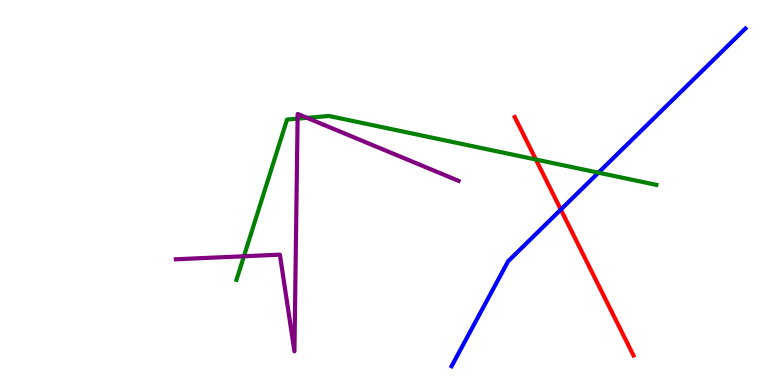[{'lines': ['blue', 'red'], 'intersections': [{'x': 7.24, 'y': 4.56}]}, {'lines': ['green', 'red'], 'intersections': [{'x': 6.91, 'y': 5.86}]}, {'lines': ['purple', 'red'], 'intersections': []}, {'lines': ['blue', 'green'], 'intersections': [{'x': 7.72, 'y': 5.51}]}, {'lines': ['blue', 'purple'], 'intersections': []}, {'lines': ['green', 'purple'], 'intersections': [{'x': 3.15, 'y': 3.34}, {'x': 3.84, 'y': 6.92}, {'x': 3.96, 'y': 6.94}]}]